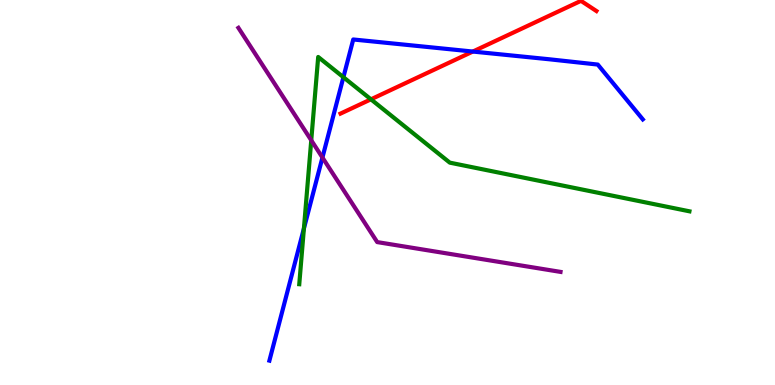[{'lines': ['blue', 'red'], 'intersections': [{'x': 6.1, 'y': 8.66}]}, {'lines': ['green', 'red'], 'intersections': [{'x': 4.79, 'y': 7.42}]}, {'lines': ['purple', 'red'], 'intersections': []}, {'lines': ['blue', 'green'], 'intersections': [{'x': 3.92, 'y': 4.07}, {'x': 4.43, 'y': 7.99}]}, {'lines': ['blue', 'purple'], 'intersections': [{'x': 4.16, 'y': 5.91}]}, {'lines': ['green', 'purple'], 'intersections': [{'x': 4.02, 'y': 6.36}]}]